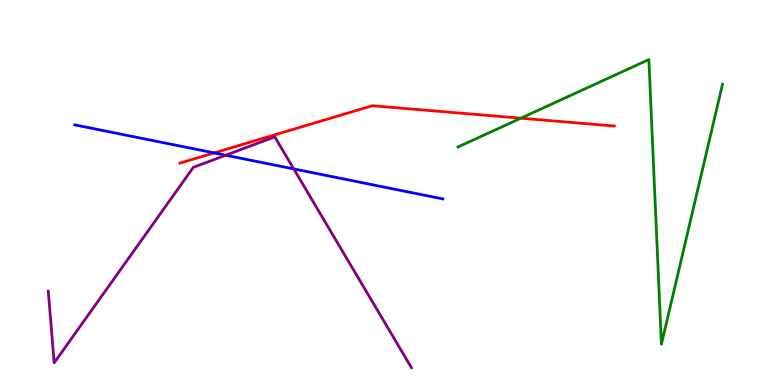[{'lines': ['blue', 'red'], 'intersections': [{'x': 2.76, 'y': 6.03}]}, {'lines': ['green', 'red'], 'intersections': [{'x': 6.72, 'y': 6.93}]}, {'lines': ['purple', 'red'], 'intersections': []}, {'lines': ['blue', 'green'], 'intersections': []}, {'lines': ['blue', 'purple'], 'intersections': [{'x': 2.91, 'y': 5.97}, {'x': 3.79, 'y': 5.61}]}, {'lines': ['green', 'purple'], 'intersections': []}]